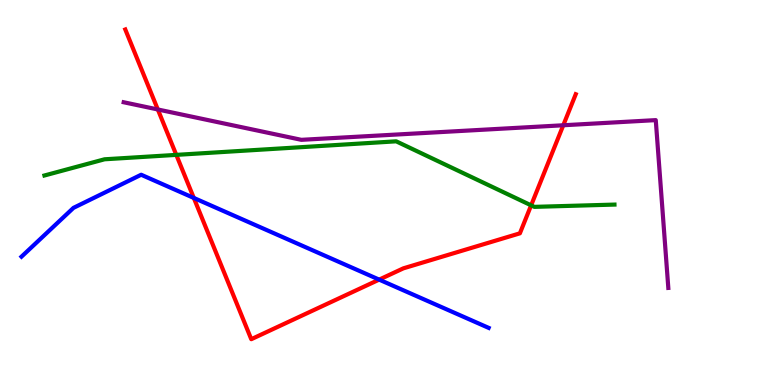[{'lines': ['blue', 'red'], 'intersections': [{'x': 2.5, 'y': 4.86}, {'x': 4.89, 'y': 2.74}]}, {'lines': ['green', 'red'], 'intersections': [{'x': 2.27, 'y': 5.98}, {'x': 6.85, 'y': 4.67}]}, {'lines': ['purple', 'red'], 'intersections': [{'x': 2.04, 'y': 7.16}, {'x': 7.27, 'y': 6.75}]}, {'lines': ['blue', 'green'], 'intersections': []}, {'lines': ['blue', 'purple'], 'intersections': []}, {'lines': ['green', 'purple'], 'intersections': []}]